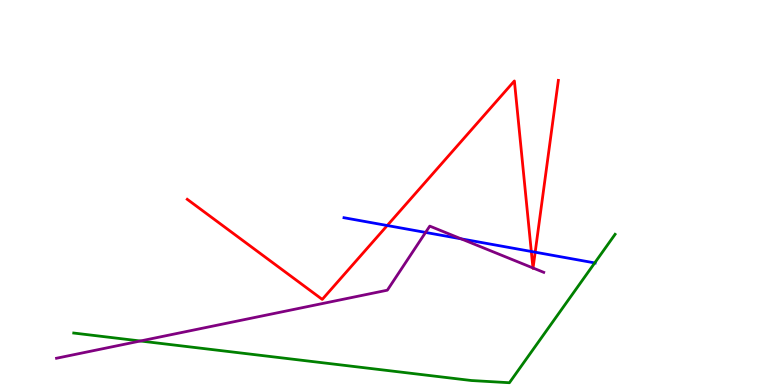[{'lines': ['blue', 'red'], 'intersections': [{'x': 5.0, 'y': 4.14}, {'x': 6.86, 'y': 3.47}, {'x': 6.91, 'y': 3.45}]}, {'lines': ['green', 'red'], 'intersections': []}, {'lines': ['purple', 'red'], 'intersections': [{'x': 6.88, 'y': 3.04}, {'x': 6.88, 'y': 3.04}]}, {'lines': ['blue', 'green'], 'intersections': [{'x': 7.67, 'y': 3.17}]}, {'lines': ['blue', 'purple'], 'intersections': [{'x': 5.49, 'y': 3.96}, {'x': 5.95, 'y': 3.8}]}, {'lines': ['green', 'purple'], 'intersections': [{'x': 1.81, 'y': 1.14}]}]